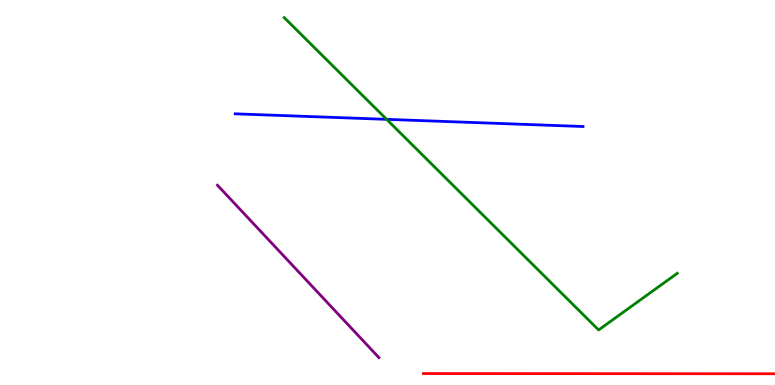[{'lines': ['blue', 'red'], 'intersections': []}, {'lines': ['green', 'red'], 'intersections': []}, {'lines': ['purple', 'red'], 'intersections': []}, {'lines': ['blue', 'green'], 'intersections': [{'x': 4.99, 'y': 6.9}]}, {'lines': ['blue', 'purple'], 'intersections': []}, {'lines': ['green', 'purple'], 'intersections': []}]